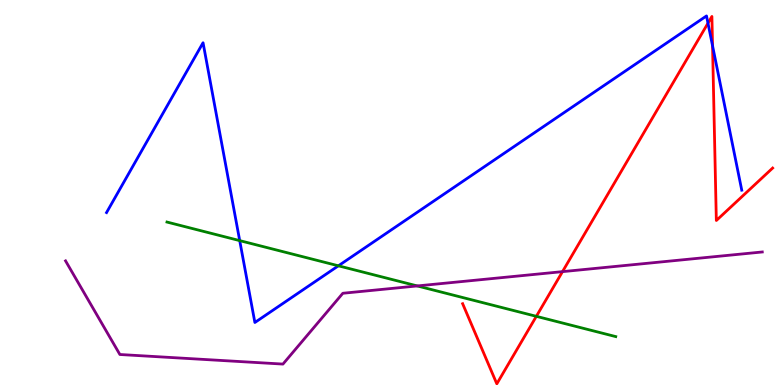[{'lines': ['blue', 'red'], 'intersections': [{'x': 9.14, 'y': 9.4}, {'x': 9.19, 'y': 8.81}]}, {'lines': ['green', 'red'], 'intersections': [{'x': 6.92, 'y': 1.78}]}, {'lines': ['purple', 'red'], 'intersections': [{'x': 7.26, 'y': 2.94}]}, {'lines': ['blue', 'green'], 'intersections': [{'x': 3.09, 'y': 3.75}, {'x': 4.37, 'y': 3.1}]}, {'lines': ['blue', 'purple'], 'intersections': []}, {'lines': ['green', 'purple'], 'intersections': [{'x': 5.38, 'y': 2.57}]}]